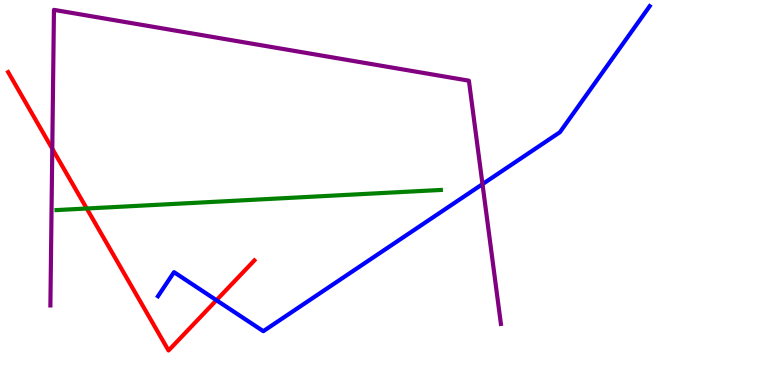[{'lines': ['blue', 'red'], 'intersections': [{'x': 2.79, 'y': 2.2}]}, {'lines': ['green', 'red'], 'intersections': [{'x': 1.12, 'y': 4.58}]}, {'lines': ['purple', 'red'], 'intersections': [{'x': 0.675, 'y': 6.14}]}, {'lines': ['blue', 'green'], 'intersections': []}, {'lines': ['blue', 'purple'], 'intersections': [{'x': 6.23, 'y': 5.22}]}, {'lines': ['green', 'purple'], 'intersections': []}]